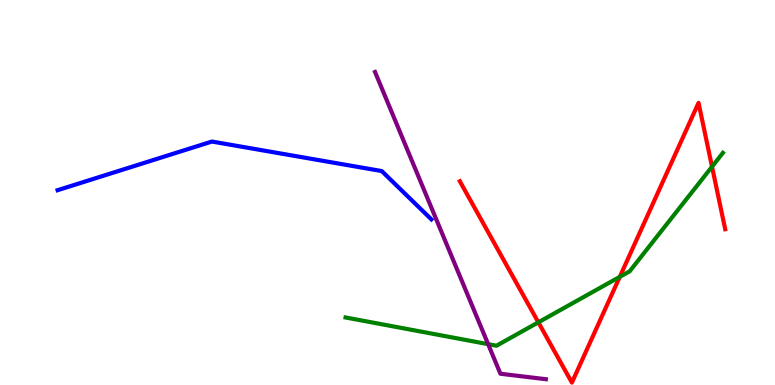[{'lines': ['blue', 'red'], 'intersections': []}, {'lines': ['green', 'red'], 'intersections': [{'x': 6.95, 'y': 1.63}, {'x': 8.0, 'y': 2.81}, {'x': 9.19, 'y': 5.67}]}, {'lines': ['purple', 'red'], 'intersections': []}, {'lines': ['blue', 'green'], 'intersections': []}, {'lines': ['blue', 'purple'], 'intersections': []}, {'lines': ['green', 'purple'], 'intersections': [{'x': 6.3, 'y': 1.06}]}]